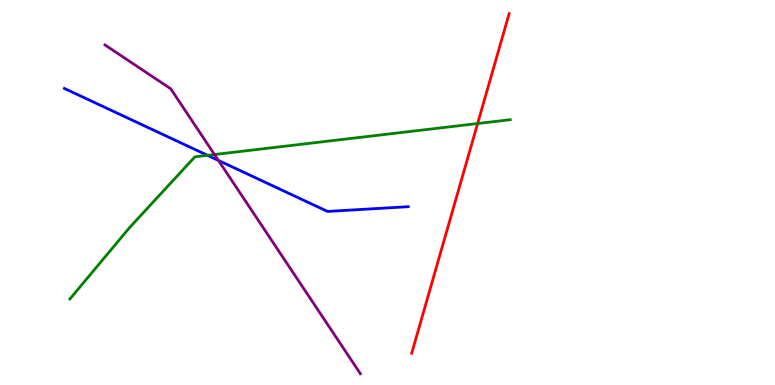[{'lines': ['blue', 'red'], 'intersections': []}, {'lines': ['green', 'red'], 'intersections': [{'x': 6.16, 'y': 6.79}]}, {'lines': ['purple', 'red'], 'intersections': []}, {'lines': ['blue', 'green'], 'intersections': [{'x': 2.68, 'y': 5.97}]}, {'lines': ['blue', 'purple'], 'intersections': [{'x': 2.82, 'y': 5.83}]}, {'lines': ['green', 'purple'], 'intersections': [{'x': 2.77, 'y': 5.99}]}]